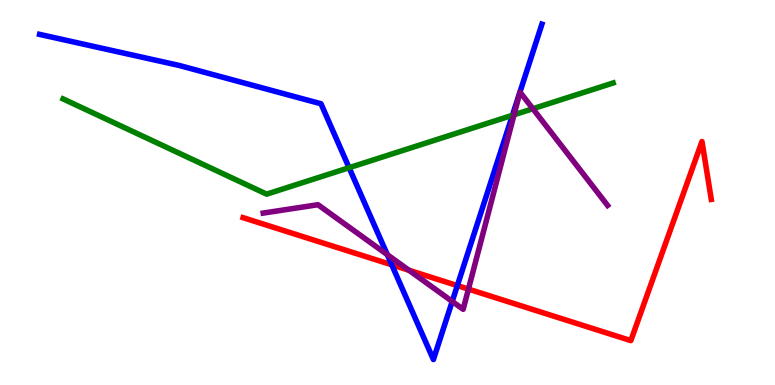[{'lines': ['blue', 'red'], 'intersections': [{'x': 5.05, 'y': 3.12}, {'x': 5.9, 'y': 2.58}]}, {'lines': ['green', 'red'], 'intersections': []}, {'lines': ['purple', 'red'], 'intersections': [{'x': 5.28, 'y': 2.98}, {'x': 6.04, 'y': 2.49}]}, {'lines': ['blue', 'green'], 'intersections': [{'x': 4.5, 'y': 5.64}, {'x': 6.61, 'y': 7.01}]}, {'lines': ['blue', 'purple'], 'intersections': [{'x': 5.0, 'y': 3.39}, {'x': 5.84, 'y': 2.17}]}, {'lines': ['green', 'purple'], 'intersections': [{'x': 6.63, 'y': 7.02}, {'x': 6.88, 'y': 7.18}]}]